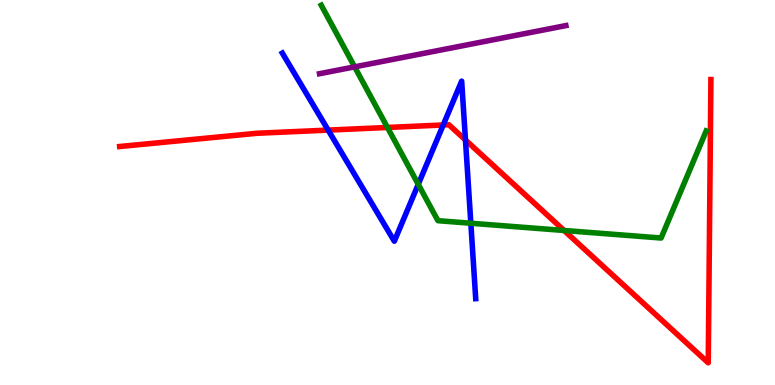[{'lines': ['blue', 'red'], 'intersections': [{'x': 4.23, 'y': 6.62}, {'x': 5.72, 'y': 6.75}, {'x': 6.01, 'y': 6.36}]}, {'lines': ['green', 'red'], 'intersections': [{'x': 5.0, 'y': 6.69}, {'x': 7.28, 'y': 4.01}]}, {'lines': ['purple', 'red'], 'intersections': []}, {'lines': ['blue', 'green'], 'intersections': [{'x': 5.4, 'y': 5.21}, {'x': 6.08, 'y': 4.2}]}, {'lines': ['blue', 'purple'], 'intersections': []}, {'lines': ['green', 'purple'], 'intersections': [{'x': 4.58, 'y': 8.26}]}]